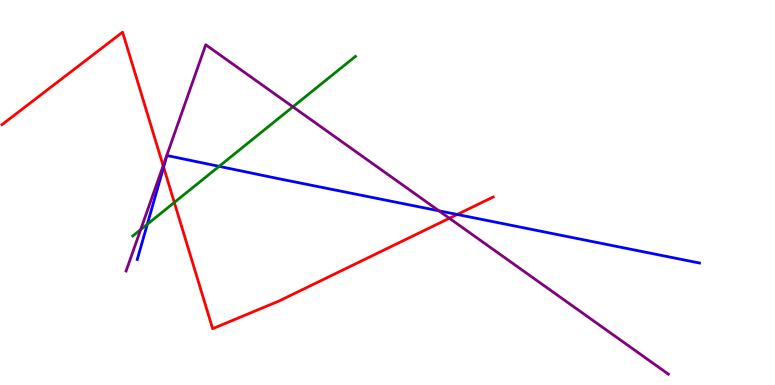[{'lines': ['blue', 'red'], 'intersections': [{'x': 2.11, 'y': 5.66}, {'x': 5.9, 'y': 4.43}]}, {'lines': ['green', 'red'], 'intersections': [{'x': 2.25, 'y': 4.74}]}, {'lines': ['purple', 'red'], 'intersections': [{'x': 2.11, 'y': 5.7}, {'x': 5.8, 'y': 4.33}]}, {'lines': ['blue', 'green'], 'intersections': [{'x': 1.9, 'y': 4.18}, {'x': 2.83, 'y': 5.68}]}, {'lines': ['blue', 'purple'], 'intersections': [{'x': 5.66, 'y': 4.52}]}, {'lines': ['green', 'purple'], 'intersections': [{'x': 1.82, 'y': 4.04}, {'x': 3.78, 'y': 7.23}]}]